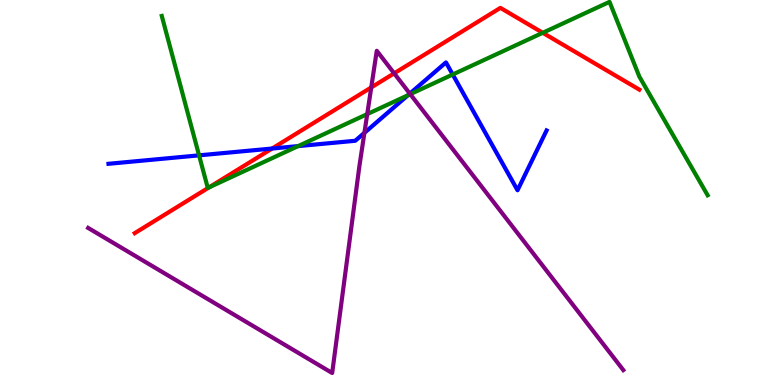[{'lines': ['blue', 'red'], 'intersections': [{'x': 3.51, 'y': 6.14}]}, {'lines': ['green', 'red'], 'intersections': [{'x': 2.7, 'y': 5.13}, {'x': 7.0, 'y': 9.15}]}, {'lines': ['purple', 'red'], 'intersections': [{'x': 4.79, 'y': 7.73}, {'x': 5.09, 'y': 8.1}]}, {'lines': ['blue', 'green'], 'intersections': [{'x': 2.57, 'y': 5.96}, {'x': 3.85, 'y': 6.21}, {'x': 5.26, 'y': 7.53}, {'x': 5.84, 'y': 8.06}]}, {'lines': ['blue', 'purple'], 'intersections': [{'x': 4.7, 'y': 6.55}, {'x': 5.29, 'y': 7.57}]}, {'lines': ['green', 'purple'], 'intersections': [{'x': 4.74, 'y': 7.04}, {'x': 5.29, 'y': 7.55}]}]